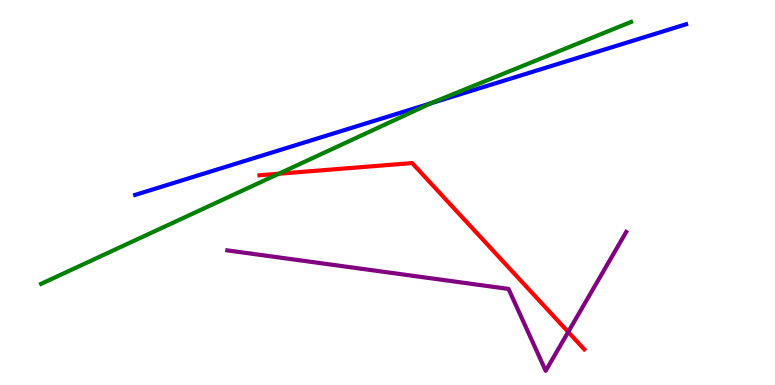[{'lines': ['blue', 'red'], 'intersections': []}, {'lines': ['green', 'red'], 'intersections': [{'x': 3.6, 'y': 5.49}]}, {'lines': ['purple', 'red'], 'intersections': [{'x': 7.33, 'y': 1.38}]}, {'lines': ['blue', 'green'], 'intersections': [{'x': 5.56, 'y': 7.32}]}, {'lines': ['blue', 'purple'], 'intersections': []}, {'lines': ['green', 'purple'], 'intersections': []}]